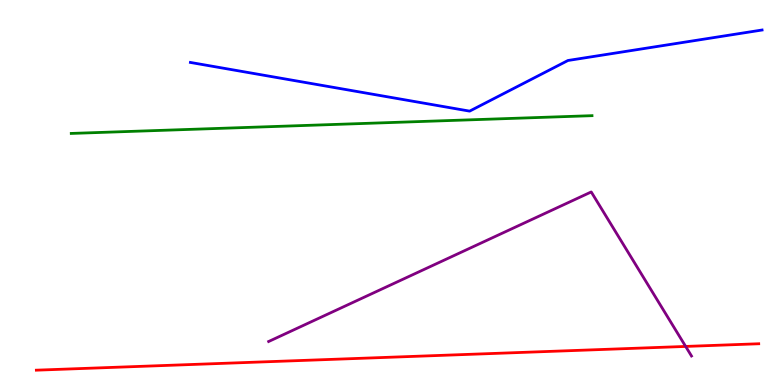[{'lines': ['blue', 'red'], 'intersections': []}, {'lines': ['green', 'red'], 'intersections': []}, {'lines': ['purple', 'red'], 'intersections': [{'x': 8.85, 'y': 1.0}]}, {'lines': ['blue', 'green'], 'intersections': []}, {'lines': ['blue', 'purple'], 'intersections': []}, {'lines': ['green', 'purple'], 'intersections': []}]